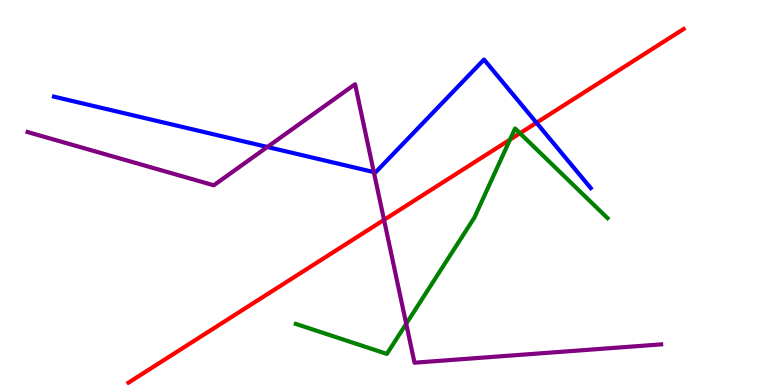[{'lines': ['blue', 'red'], 'intersections': [{'x': 6.92, 'y': 6.81}]}, {'lines': ['green', 'red'], 'intersections': [{'x': 6.58, 'y': 6.37}, {'x': 6.71, 'y': 6.54}]}, {'lines': ['purple', 'red'], 'intersections': [{'x': 4.96, 'y': 4.29}]}, {'lines': ['blue', 'green'], 'intersections': []}, {'lines': ['blue', 'purple'], 'intersections': [{'x': 3.45, 'y': 6.18}, {'x': 4.82, 'y': 5.53}]}, {'lines': ['green', 'purple'], 'intersections': [{'x': 5.24, 'y': 1.59}]}]